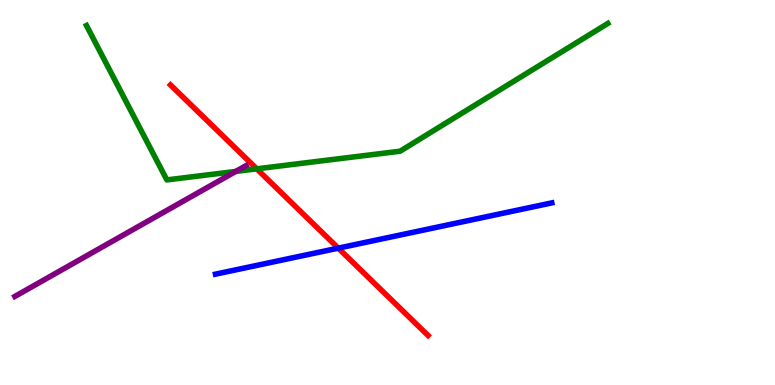[{'lines': ['blue', 'red'], 'intersections': [{'x': 4.36, 'y': 3.55}]}, {'lines': ['green', 'red'], 'intersections': [{'x': 3.31, 'y': 5.61}]}, {'lines': ['purple', 'red'], 'intersections': []}, {'lines': ['blue', 'green'], 'intersections': []}, {'lines': ['blue', 'purple'], 'intersections': []}, {'lines': ['green', 'purple'], 'intersections': [{'x': 3.04, 'y': 5.55}]}]